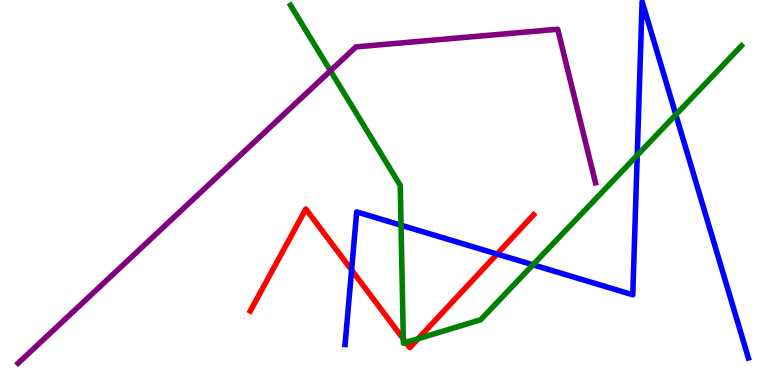[{'lines': ['blue', 'red'], 'intersections': [{'x': 4.54, 'y': 2.99}, {'x': 6.41, 'y': 3.4}]}, {'lines': ['green', 'red'], 'intersections': [{'x': 5.2, 'y': 1.2}, {'x': 5.24, 'y': 1.11}, {'x': 5.4, 'y': 1.2}]}, {'lines': ['purple', 'red'], 'intersections': []}, {'lines': ['blue', 'green'], 'intersections': [{'x': 5.17, 'y': 4.15}, {'x': 6.88, 'y': 3.12}, {'x': 8.22, 'y': 5.97}, {'x': 8.72, 'y': 7.02}]}, {'lines': ['blue', 'purple'], 'intersections': []}, {'lines': ['green', 'purple'], 'intersections': [{'x': 4.26, 'y': 8.16}]}]